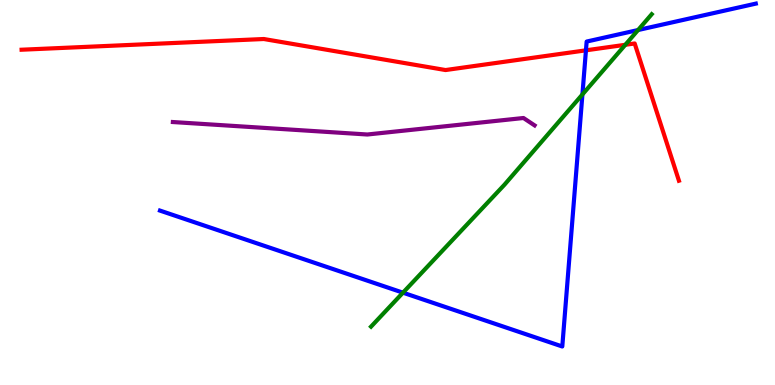[{'lines': ['blue', 'red'], 'intersections': [{'x': 7.56, 'y': 8.69}]}, {'lines': ['green', 'red'], 'intersections': [{'x': 8.07, 'y': 8.84}]}, {'lines': ['purple', 'red'], 'intersections': []}, {'lines': ['blue', 'green'], 'intersections': [{'x': 5.2, 'y': 2.4}, {'x': 7.52, 'y': 7.55}, {'x': 8.23, 'y': 9.22}]}, {'lines': ['blue', 'purple'], 'intersections': []}, {'lines': ['green', 'purple'], 'intersections': []}]